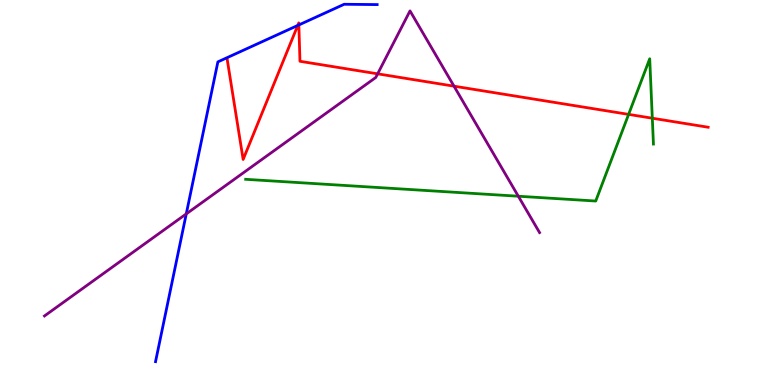[{'lines': ['blue', 'red'], 'intersections': [{'x': 3.84, 'y': 9.34}, {'x': 3.86, 'y': 9.35}]}, {'lines': ['green', 'red'], 'intersections': [{'x': 8.11, 'y': 7.03}, {'x': 8.42, 'y': 6.93}]}, {'lines': ['purple', 'red'], 'intersections': [{'x': 4.87, 'y': 8.08}, {'x': 5.86, 'y': 7.76}]}, {'lines': ['blue', 'green'], 'intersections': []}, {'lines': ['blue', 'purple'], 'intersections': [{'x': 2.4, 'y': 4.44}]}, {'lines': ['green', 'purple'], 'intersections': [{'x': 6.69, 'y': 4.9}]}]